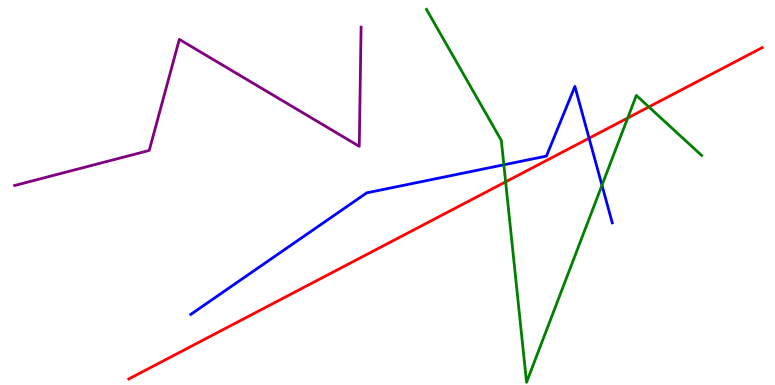[{'lines': ['blue', 'red'], 'intersections': [{'x': 7.6, 'y': 6.41}]}, {'lines': ['green', 'red'], 'intersections': [{'x': 6.52, 'y': 5.28}, {'x': 8.1, 'y': 6.94}, {'x': 8.37, 'y': 7.22}]}, {'lines': ['purple', 'red'], 'intersections': []}, {'lines': ['blue', 'green'], 'intersections': [{'x': 6.5, 'y': 5.72}, {'x': 7.77, 'y': 5.19}]}, {'lines': ['blue', 'purple'], 'intersections': []}, {'lines': ['green', 'purple'], 'intersections': []}]